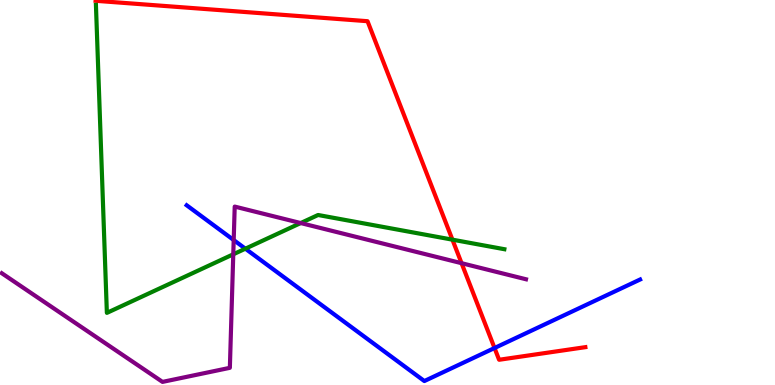[{'lines': ['blue', 'red'], 'intersections': [{'x': 6.38, 'y': 0.961}]}, {'lines': ['green', 'red'], 'intersections': [{'x': 5.84, 'y': 3.77}]}, {'lines': ['purple', 'red'], 'intersections': [{'x': 5.96, 'y': 3.16}]}, {'lines': ['blue', 'green'], 'intersections': [{'x': 3.17, 'y': 3.54}]}, {'lines': ['blue', 'purple'], 'intersections': [{'x': 3.02, 'y': 3.76}]}, {'lines': ['green', 'purple'], 'intersections': [{'x': 3.01, 'y': 3.39}, {'x': 3.88, 'y': 4.21}]}]